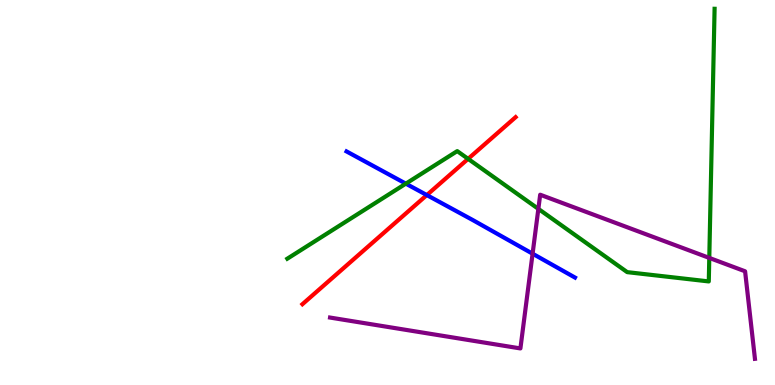[{'lines': ['blue', 'red'], 'intersections': [{'x': 5.51, 'y': 4.93}]}, {'lines': ['green', 'red'], 'intersections': [{'x': 6.04, 'y': 5.87}]}, {'lines': ['purple', 'red'], 'intersections': []}, {'lines': ['blue', 'green'], 'intersections': [{'x': 5.24, 'y': 5.23}]}, {'lines': ['blue', 'purple'], 'intersections': [{'x': 6.87, 'y': 3.41}]}, {'lines': ['green', 'purple'], 'intersections': [{'x': 6.95, 'y': 4.57}, {'x': 9.15, 'y': 3.3}]}]